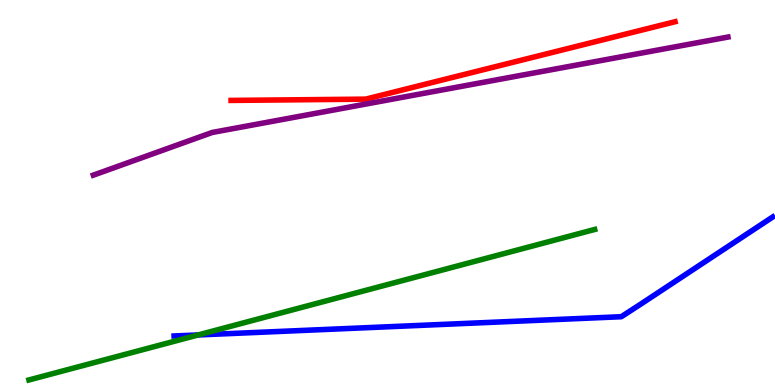[{'lines': ['blue', 'red'], 'intersections': []}, {'lines': ['green', 'red'], 'intersections': []}, {'lines': ['purple', 'red'], 'intersections': []}, {'lines': ['blue', 'green'], 'intersections': [{'x': 2.56, 'y': 1.3}]}, {'lines': ['blue', 'purple'], 'intersections': []}, {'lines': ['green', 'purple'], 'intersections': []}]